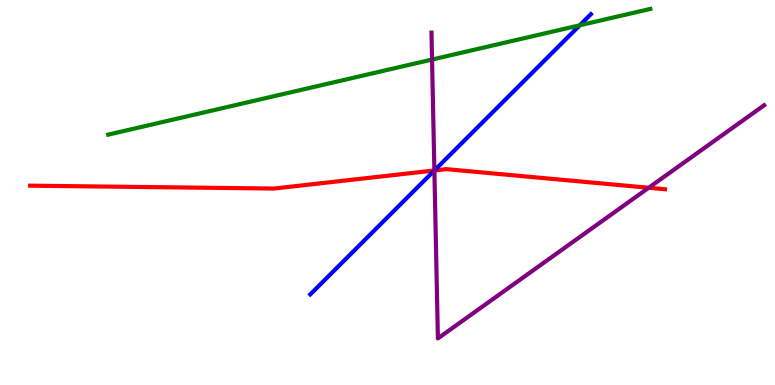[{'lines': ['blue', 'red'], 'intersections': [{'x': 5.6, 'y': 5.57}]}, {'lines': ['green', 'red'], 'intersections': []}, {'lines': ['purple', 'red'], 'intersections': [{'x': 5.6, 'y': 5.57}, {'x': 8.37, 'y': 5.12}]}, {'lines': ['blue', 'green'], 'intersections': [{'x': 7.48, 'y': 9.34}]}, {'lines': ['blue', 'purple'], 'intersections': [{'x': 5.6, 'y': 5.57}]}, {'lines': ['green', 'purple'], 'intersections': [{'x': 5.57, 'y': 8.45}]}]